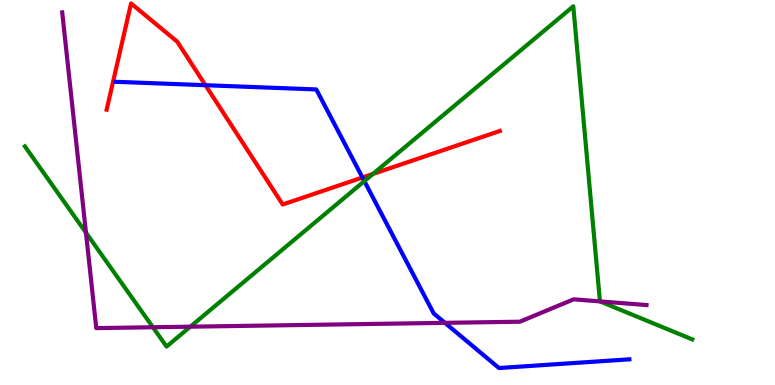[{'lines': ['blue', 'red'], 'intersections': [{'x': 2.65, 'y': 7.79}, {'x': 4.68, 'y': 5.39}]}, {'lines': ['green', 'red'], 'intersections': [{'x': 4.81, 'y': 5.48}]}, {'lines': ['purple', 'red'], 'intersections': []}, {'lines': ['blue', 'green'], 'intersections': [{'x': 4.7, 'y': 5.3}]}, {'lines': ['blue', 'purple'], 'intersections': [{'x': 5.74, 'y': 1.61}]}, {'lines': ['green', 'purple'], 'intersections': [{'x': 1.11, 'y': 3.96}, {'x': 1.97, 'y': 1.5}, {'x': 2.46, 'y': 1.51}, {'x': 7.74, 'y': 2.17}]}]